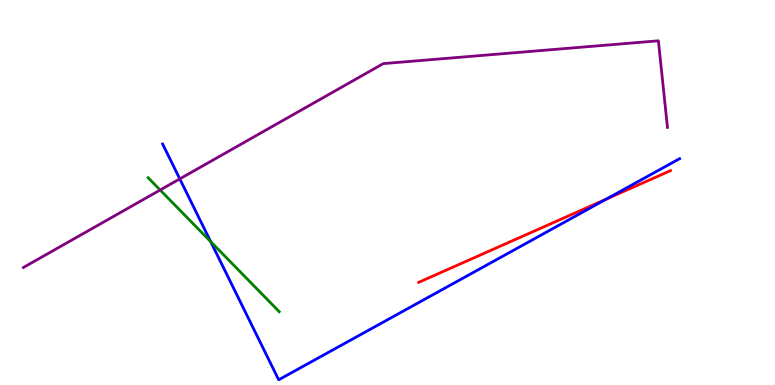[{'lines': ['blue', 'red'], 'intersections': [{'x': 7.82, 'y': 4.83}]}, {'lines': ['green', 'red'], 'intersections': []}, {'lines': ['purple', 'red'], 'intersections': []}, {'lines': ['blue', 'green'], 'intersections': [{'x': 2.72, 'y': 3.72}]}, {'lines': ['blue', 'purple'], 'intersections': [{'x': 2.32, 'y': 5.35}]}, {'lines': ['green', 'purple'], 'intersections': [{'x': 2.07, 'y': 5.06}]}]